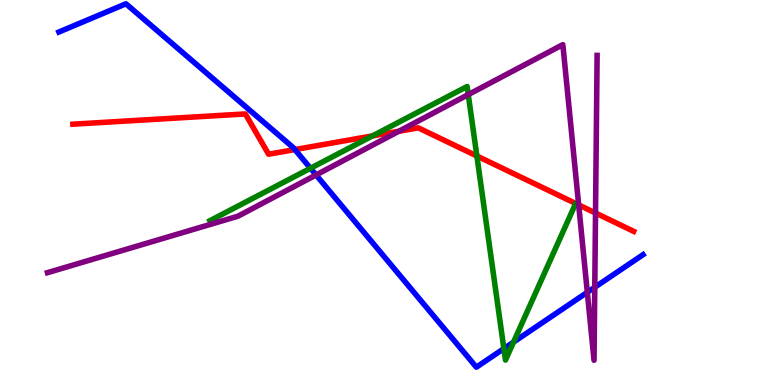[{'lines': ['blue', 'red'], 'intersections': [{'x': 3.8, 'y': 6.11}]}, {'lines': ['green', 'red'], 'intersections': [{'x': 4.81, 'y': 6.47}, {'x': 6.15, 'y': 5.95}]}, {'lines': ['purple', 'red'], 'intersections': [{'x': 5.15, 'y': 6.59}, {'x': 7.47, 'y': 4.68}, {'x': 7.68, 'y': 4.47}]}, {'lines': ['blue', 'green'], 'intersections': [{'x': 4.01, 'y': 5.63}, {'x': 6.5, 'y': 0.945}, {'x': 6.63, 'y': 1.11}]}, {'lines': ['blue', 'purple'], 'intersections': [{'x': 4.08, 'y': 5.46}, {'x': 7.58, 'y': 2.41}, {'x': 7.67, 'y': 2.54}]}, {'lines': ['green', 'purple'], 'intersections': [{'x': 6.04, 'y': 7.54}]}]